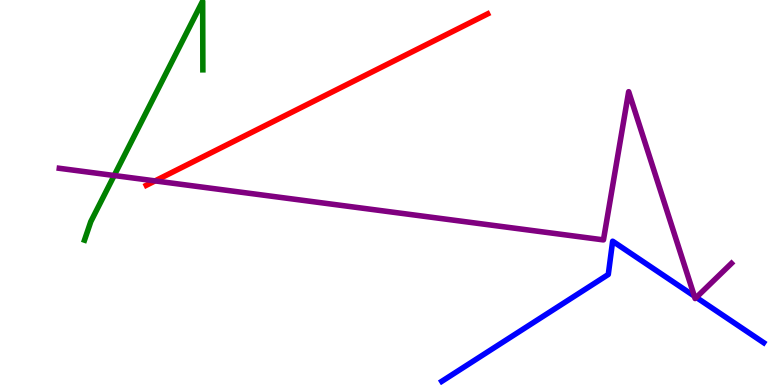[{'lines': ['blue', 'red'], 'intersections': []}, {'lines': ['green', 'red'], 'intersections': []}, {'lines': ['purple', 'red'], 'intersections': [{'x': 2.0, 'y': 5.3}]}, {'lines': ['blue', 'green'], 'intersections': []}, {'lines': ['blue', 'purple'], 'intersections': [{'x': 8.96, 'y': 2.31}, {'x': 8.98, 'y': 2.27}]}, {'lines': ['green', 'purple'], 'intersections': [{'x': 1.47, 'y': 5.44}]}]